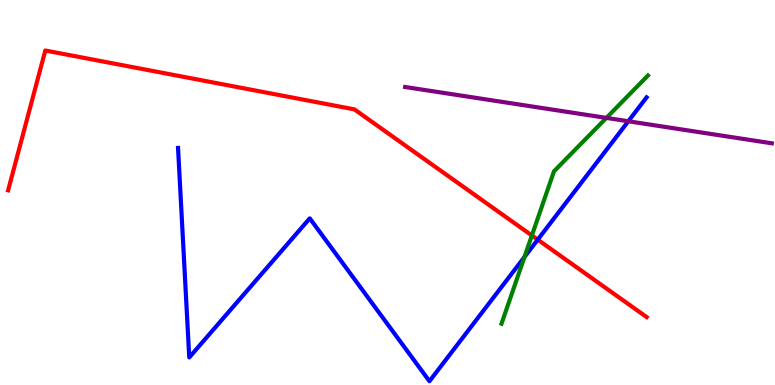[{'lines': ['blue', 'red'], 'intersections': [{'x': 6.94, 'y': 3.77}]}, {'lines': ['green', 'red'], 'intersections': [{'x': 6.86, 'y': 3.88}]}, {'lines': ['purple', 'red'], 'intersections': []}, {'lines': ['blue', 'green'], 'intersections': [{'x': 6.77, 'y': 3.32}]}, {'lines': ['blue', 'purple'], 'intersections': [{'x': 8.11, 'y': 6.85}]}, {'lines': ['green', 'purple'], 'intersections': [{'x': 7.82, 'y': 6.94}]}]